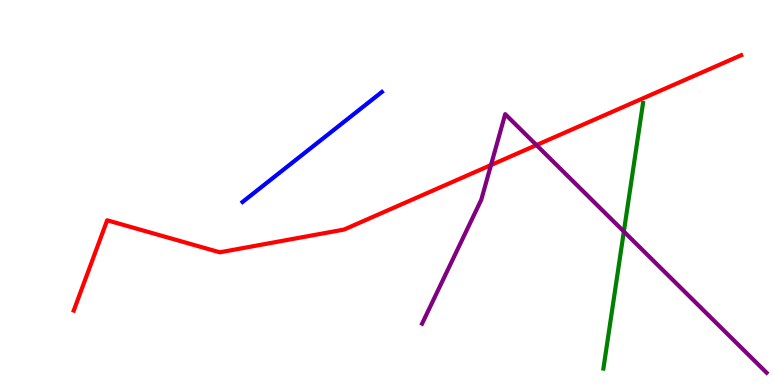[{'lines': ['blue', 'red'], 'intersections': []}, {'lines': ['green', 'red'], 'intersections': []}, {'lines': ['purple', 'red'], 'intersections': [{'x': 6.34, 'y': 5.71}, {'x': 6.92, 'y': 6.23}]}, {'lines': ['blue', 'green'], 'intersections': []}, {'lines': ['blue', 'purple'], 'intersections': []}, {'lines': ['green', 'purple'], 'intersections': [{'x': 8.05, 'y': 3.99}]}]